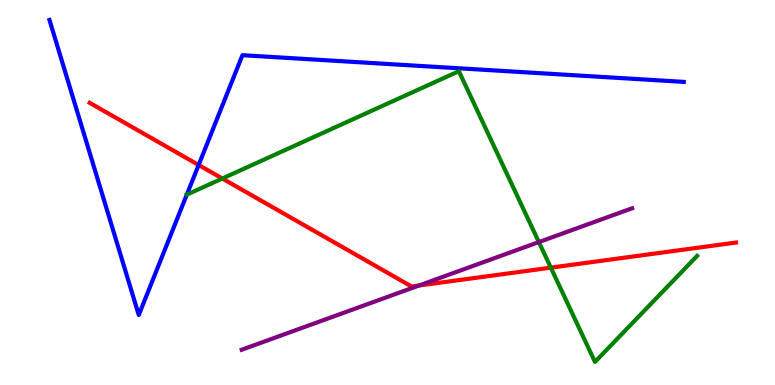[{'lines': ['blue', 'red'], 'intersections': [{'x': 2.56, 'y': 5.71}]}, {'lines': ['green', 'red'], 'intersections': [{'x': 2.87, 'y': 5.36}, {'x': 7.11, 'y': 3.05}]}, {'lines': ['purple', 'red'], 'intersections': [{'x': 5.41, 'y': 2.58}]}, {'lines': ['blue', 'green'], 'intersections': [{'x': 2.41, 'y': 4.94}]}, {'lines': ['blue', 'purple'], 'intersections': []}, {'lines': ['green', 'purple'], 'intersections': [{'x': 6.95, 'y': 3.71}]}]